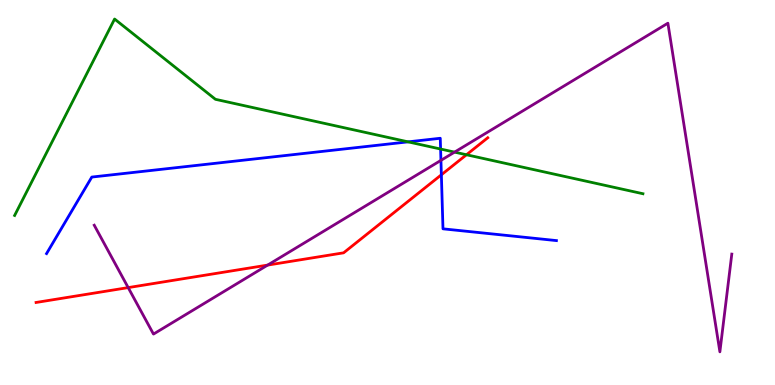[{'lines': ['blue', 'red'], 'intersections': [{'x': 5.7, 'y': 5.46}]}, {'lines': ['green', 'red'], 'intersections': [{'x': 6.02, 'y': 5.98}]}, {'lines': ['purple', 'red'], 'intersections': [{'x': 1.65, 'y': 2.53}, {'x': 3.45, 'y': 3.11}]}, {'lines': ['blue', 'green'], 'intersections': [{'x': 5.27, 'y': 6.32}, {'x': 5.69, 'y': 6.13}]}, {'lines': ['blue', 'purple'], 'intersections': [{'x': 5.69, 'y': 5.83}]}, {'lines': ['green', 'purple'], 'intersections': [{'x': 5.87, 'y': 6.05}]}]